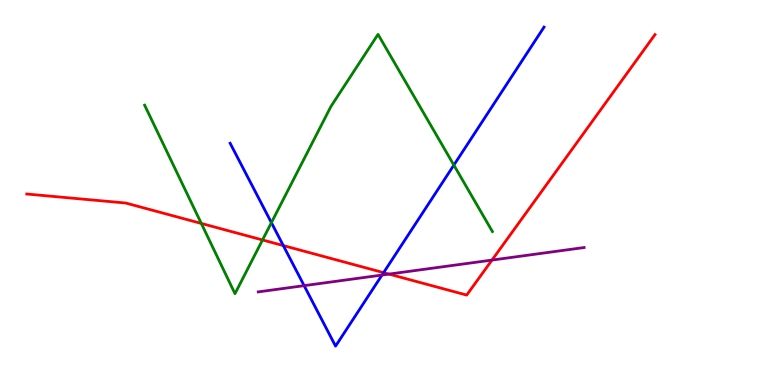[{'lines': ['blue', 'red'], 'intersections': [{'x': 3.66, 'y': 3.62}, {'x': 4.95, 'y': 2.92}]}, {'lines': ['green', 'red'], 'intersections': [{'x': 2.6, 'y': 4.2}, {'x': 3.39, 'y': 3.77}]}, {'lines': ['purple', 'red'], 'intersections': [{'x': 5.02, 'y': 2.88}, {'x': 6.35, 'y': 3.24}]}, {'lines': ['blue', 'green'], 'intersections': [{'x': 3.5, 'y': 4.22}, {'x': 5.86, 'y': 5.71}]}, {'lines': ['blue', 'purple'], 'intersections': [{'x': 3.92, 'y': 2.58}, {'x': 4.93, 'y': 2.86}]}, {'lines': ['green', 'purple'], 'intersections': []}]